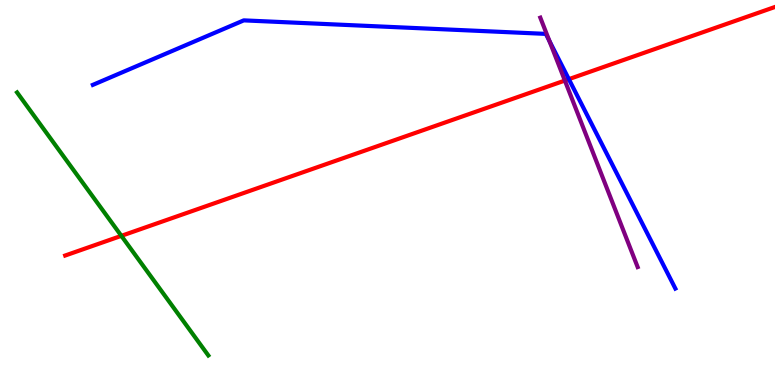[{'lines': ['blue', 'red'], 'intersections': [{'x': 7.34, 'y': 7.94}]}, {'lines': ['green', 'red'], 'intersections': [{'x': 1.57, 'y': 3.87}]}, {'lines': ['purple', 'red'], 'intersections': [{'x': 7.29, 'y': 7.91}]}, {'lines': ['blue', 'green'], 'intersections': []}, {'lines': ['blue', 'purple'], 'intersections': [{'x': 7.09, 'y': 8.94}]}, {'lines': ['green', 'purple'], 'intersections': []}]